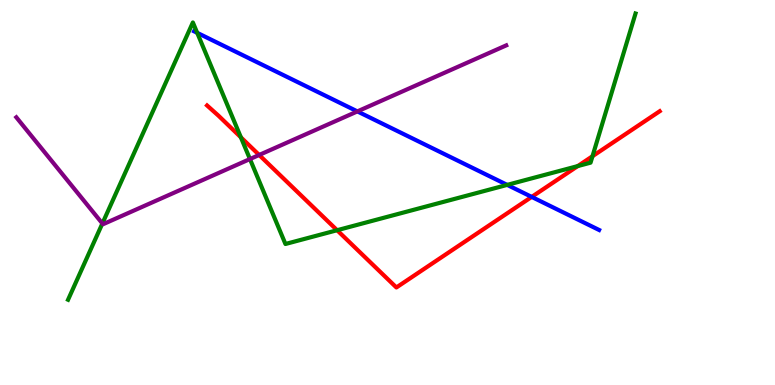[{'lines': ['blue', 'red'], 'intersections': [{'x': 6.86, 'y': 4.89}]}, {'lines': ['green', 'red'], 'intersections': [{'x': 3.11, 'y': 6.43}, {'x': 4.35, 'y': 4.02}, {'x': 7.45, 'y': 5.69}, {'x': 7.65, 'y': 5.94}]}, {'lines': ['purple', 'red'], 'intersections': [{'x': 3.34, 'y': 5.97}]}, {'lines': ['blue', 'green'], 'intersections': [{'x': 2.54, 'y': 9.15}, {'x': 6.54, 'y': 5.2}]}, {'lines': ['blue', 'purple'], 'intersections': [{'x': 4.61, 'y': 7.11}]}, {'lines': ['green', 'purple'], 'intersections': [{'x': 1.32, 'y': 4.19}, {'x': 3.23, 'y': 5.87}]}]